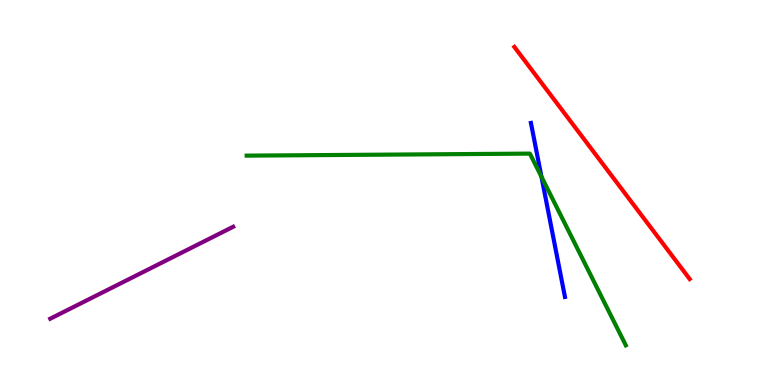[{'lines': ['blue', 'red'], 'intersections': []}, {'lines': ['green', 'red'], 'intersections': []}, {'lines': ['purple', 'red'], 'intersections': []}, {'lines': ['blue', 'green'], 'intersections': [{'x': 6.99, 'y': 5.41}]}, {'lines': ['blue', 'purple'], 'intersections': []}, {'lines': ['green', 'purple'], 'intersections': []}]